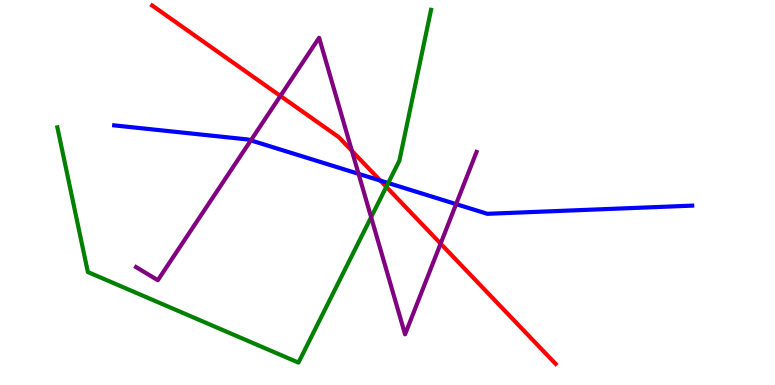[{'lines': ['blue', 'red'], 'intersections': [{'x': 4.91, 'y': 5.31}]}, {'lines': ['green', 'red'], 'intersections': [{'x': 4.98, 'y': 5.15}]}, {'lines': ['purple', 'red'], 'intersections': [{'x': 3.62, 'y': 7.51}, {'x': 4.54, 'y': 6.08}, {'x': 5.69, 'y': 3.67}]}, {'lines': ['blue', 'green'], 'intersections': [{'x': 5.01, 'y': 5.25}]}, {'lines': ['blue', 'purple'], 'intersections': [{'x': 3.24, 'y': 6.35}, {'x': 4.63, 'y': 5.49}, {'x': 5.89, 'y': 4.7}]}, {'lines': ['green', 'purple'], 'intersections': [{'x': 4.79, 'y': 4.36}]}]